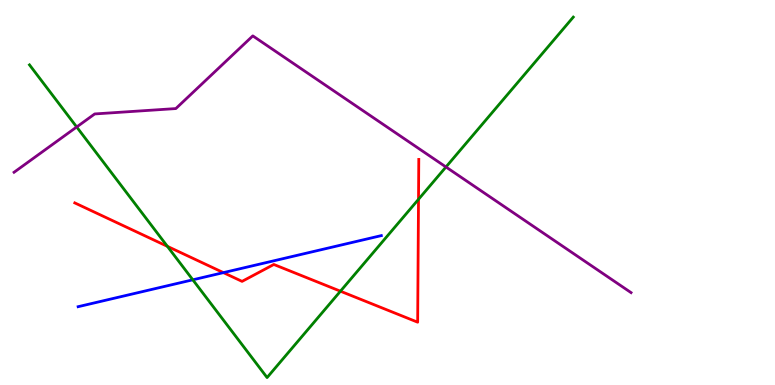[{'lines': ['blue', 'red'], 'intersections': [{'x': 2.88, 'y': 2.92}]}, {'lines': ['green', 'red'], 'intersections': [{'x': 2.16, 'y': 3.6}, {'x': 4.39, 'y': 2.44}, {'x': 5.4, 'y': 4.82}]}, {'lines': ['purple', 'red'], 'intersections': []}, {'lines': ['blue', 'green'], 'intersections': [{'x': 2.49, 'y': 2.73}]}, {'lines': ['blue', 'purple'], 'intersections': []}, {'lines': ['green', 'purple'], 'intersections': [{'x': 0.99, 'y': 6.7}, {'x': 5.75, 'y': 5.66}]}]